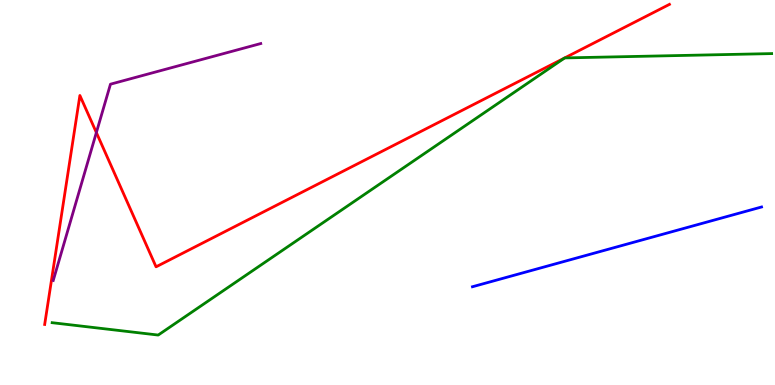[{'lines': ['blue', 'red'], 'intersections': []}, {'lines': ['green', 'red'], 'intersections': [{'x': 7.29, 'y': 8.5}, {'x': 7.29, 'y': 8.5}]}, {'lines': ['purple', 'red'], 'intersections': [{'x': 1.24, 'y': 6.56}]}, {'lines': ['blue', 'green'], 'intersections': []}, {'lines': ['blue', 'purple'], 'intersections': []}, {'lines': ['green', 'purple'], 'intersections': []}]